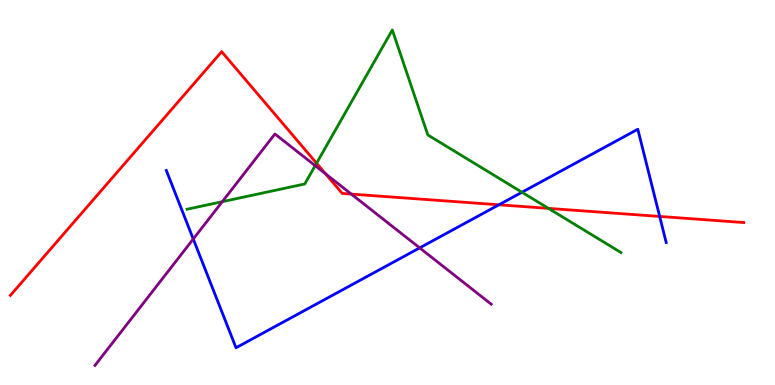[{'lines': ['blue', 'red'], 'intersections': [{'x': 6.44, 'y': 4.68}, {'x': 8.51, 'y': 4.38}]}, {'lines': ['green', 'red'], 'intersections': [{'x': 4.08, 'y': 5.76}, {'x': 7.08, 'y': 4.59}]}, {'lines': ['purple', 'red'], 'intersections': [{'x': 4.2, 'y': 5.48}, {'x': 4.53, 'y': 4.96}]}, {'lines': ['blue', 'green'], 'intersections': [{'x': 6.73, 'y': 5.01}]}, {'lines': ['blue', 'purple'], 'intersections': [{'x': 2.49, 'y': 3.79}, {'x': 5.42, 'y': 3.56}]}, {'lines': ['green', 'purple'], 'intersections': [{'x': 2.87, 'y': 4.76}, {'x': 4.07, 'y': 5.7}]}]